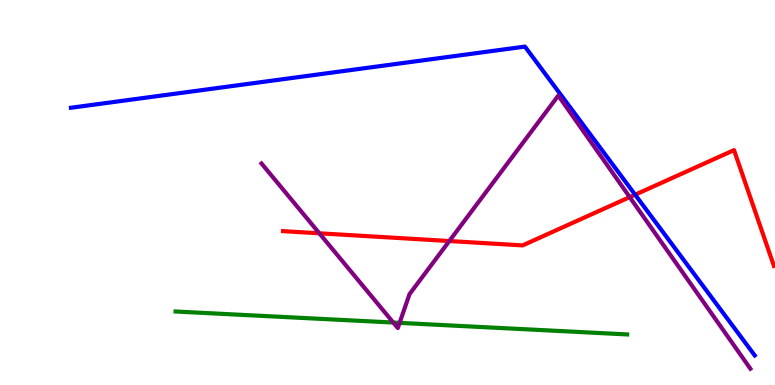[{'lines': ['blue', 'red'], 'intersections': [{'x': 8.2, 'y': 4.94}]}, {'lines': ['green', 'red'], 'intersections': []}, {'lines': ['purple', 'red'], 'intersections': [{'x': 4.12, 'y': 3.94}, {'x': 5.8, 'y': 3.74}, {'x': 8.13, 'y': 4.88}]}, {'lines': ['blue', 'green'], 'intersections': []}, {'lines': ['blue', 'purple'], 'intersections': []}, {'lines': ['green', 'purple'], 'intersections': [{'x': 5.07, 'y': 1.62}, {'x': 5.16, 'y': 1.61}]}]